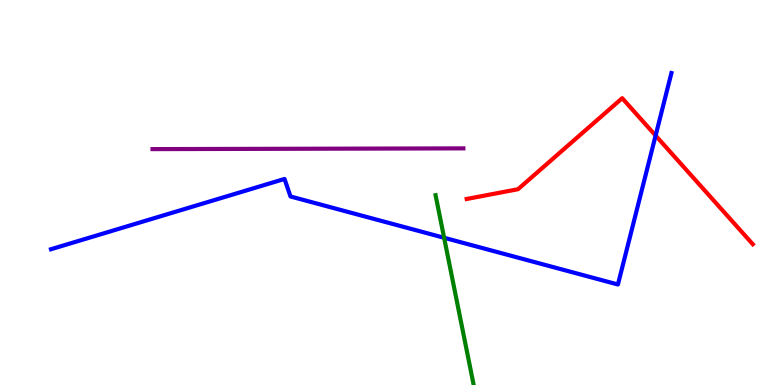[{'lines': ['blue', 'red'], 'intersections': [{'x': 8.46, 'y': 6.48}]}, {'lines': ['green', 'red'], 'intersections': []}, {'lines': ['purple', 'red'], 'intersections': []}, {'lines': ['blue', 'green'], 'intersections': [{'x': 5.73, 'y': 3.82}]}, {'lines': ['blue', 'purple'], 'intersections': []}, {'lines': ['green', 'purple'], 'intersections': []}]